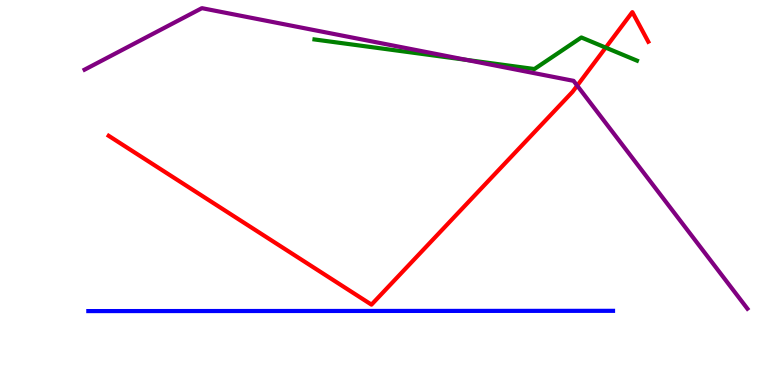[{'lines': ['blue', 'red'], 'intersections': []}, {'lines': ['green', 'red'], 'intersections': [{'x': 7.82, 'y': 8.76}]}, {'lines': ['purple', 'red'], 'intersections': [{'x': 7.45, 'y': 7.78}]}, {'lines': ['blue', 'green'], 'intersections': []}, {'lines': ['blue', 'purple'], 'intersections': []}, {'lines': ['green', 'purple'], 'intersections': [{'x': 6.02, 'y': 8.44}]}]